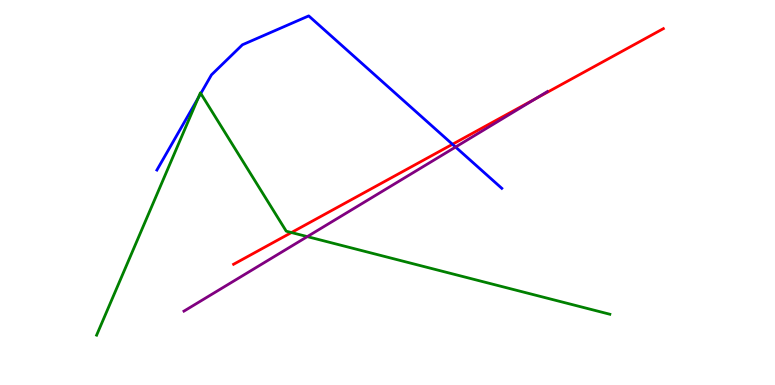[{'lines': ['blue', 'red'], 'intersections': [{'x': 5.84, 'y': 6.25}]}, {'lines': ['green', 'red'], 'intersections': [{'x': 3.76, 'y': 3.96}]}, {'lines': ['purple', 'red'], 'intersections': [{'x': 6.91, 'y': 7.44}]}, {'lines': ['blue', 'green'], 'intersections': [{'x': 2.56, 'y': 7.45}, {'x': 2.59, 'y': 7.57}]}, {'lines': ['blue', 'purple'], 'intersections': [{'x': 5.88, 'y': 6.18}]}, {'lines': ['green', 'purple'], 'intersections': [{'x': 3.97, 'y': 3.85}]}]